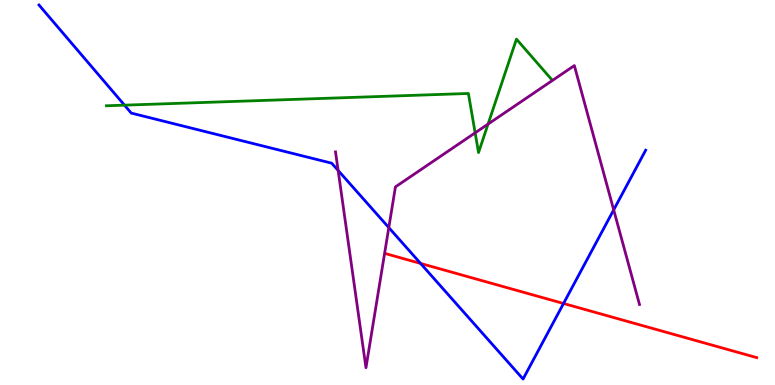[{'lines': ['blue', 'red'], 'intersections': [{'x': 5.43, 'y': 3.16}, {'x': 7.27, 'y': 2.12}]}, {'lines': ['green', 'red'], 'intersections': []}, {'lines': ['purple', 'red'], 'intersections': []}, {'lines': ['blue', 'green'], 'intersections': [{'x': 1.61, 'y': 7.27}]}, {'lines': ['blue', 'purple'], 'intersections': [{'x': 4.36, 'y': 5.57}, {'x': 5.02, 'y': 4.09}, {'x': 7.92, 'y': 4.55}]}, {'lines': ['green', 'purple'], 'intersections': [{'x': 6.13, 'y': 6.55}, {'x': 6.3, 'y': 6.78}]}]